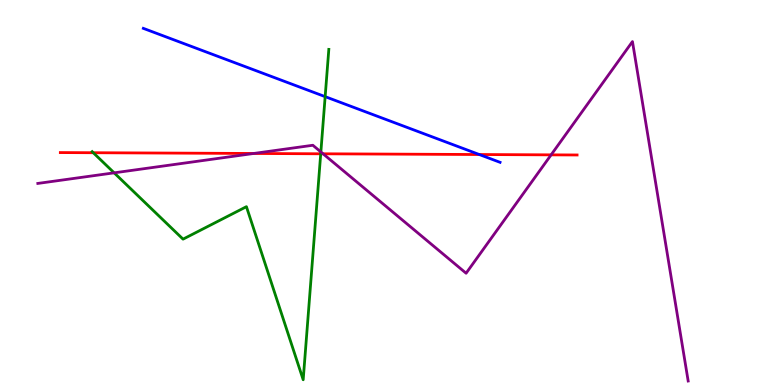[{'lines': ['blue', 'red'], 'intersections': [{'x': 6.18, 'y': 5.99}]}, {'lines': ['green', 'red'], 'intersections': [{'x': 1.2, 'y': 6.03}, {'x': 4.14, 'y': 6.01}]}, {'lines': ['purple', 'red'], 'intersections': [{'x': 3.27, 'y': 6.01}, {'x': 4.17, 'y': 6.01}, {'x': 7.11, 'y': 5.98}]}, {'lines': ['blue', 'green'], 'intersections': [{'x': 4.2, 'y': 7.49}]}, {'lines': ['blue', 'purple'], 'intersections': []}, {'lines': ['green', 'purple'], 'intersections': [{'x': 1.47, 'y': 5.51}, {'x': 4.14, 'y': 6.05}]}]